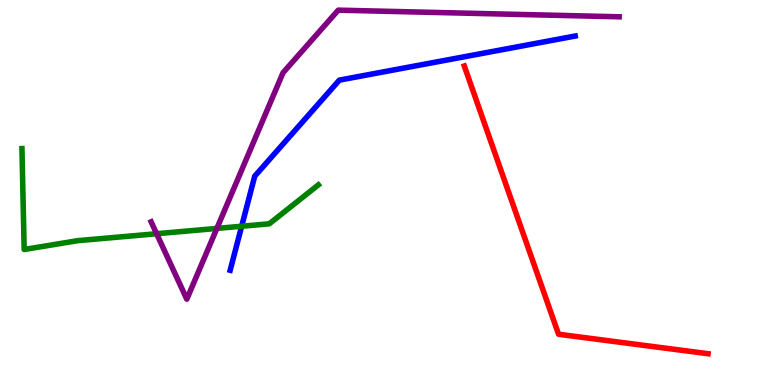[{'lines': ['blue', 'red'], 'intersections': []}, {'lines': ['green', 'red'], 'intersections': []}, {'lines': ['purple', 'red'], 'intersections': []}, {'lines': ['blue', 'green'], 'intersections': [{'x': 3.12, 'y': 4.12}]}, {'lines': ['blue', 'purple'], 'intersections': []}, {'lines': ['green', 'purple'], 'intersections': [{'x': 2.02, 'y': 3.93}, {'x': 2.8, 'y': 4.07}]}]